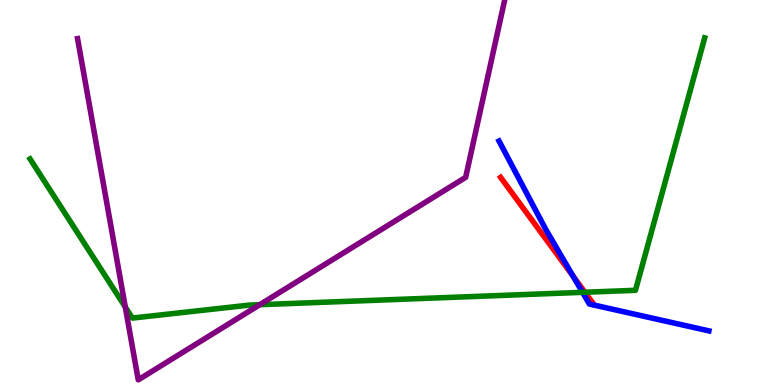[{'lines': ['blue', 'red'], 'intersections': [{'x': 7.39, 'y': 2.83}]}, {'lines': ['green', 'red'], 'intersections': [{'x': 7.55, 'y': 2.41}]}, {'lines': ['purple', 'red'], 'intersections': []}, {'lines': ['blue', 'green'], 'intersections': [{'x': 7.52, 'y': 2.41}]}, {'lines': ['blue', 'purple'], 'intersections': []}, {'lines': ['green', 'purple'], 'intersections': [{'x': 1.62, 'y': 2.02}, {'x': 3.35, 'y': 2.09}]}]